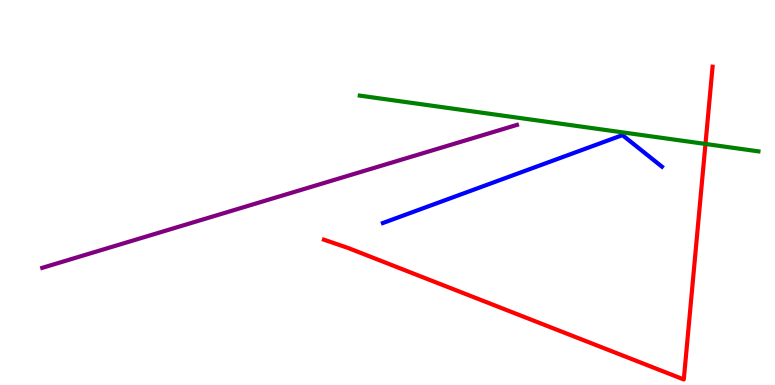[{'lines': ['blue', 'red'], 'intersections': []}, {'lines': ['green', 'red'], 'intersections': [{'x': 9.1, 'y': 6.26}]}, {'lines': ['purple', 'red'], 'intersections': []}, {'lines': ['blue', 'green'], 'intersections': []}, {'lines': ['blue', 'purple'], 'intersections': []}, {'lines': ['green', 'purple'], 'intersections': []}]